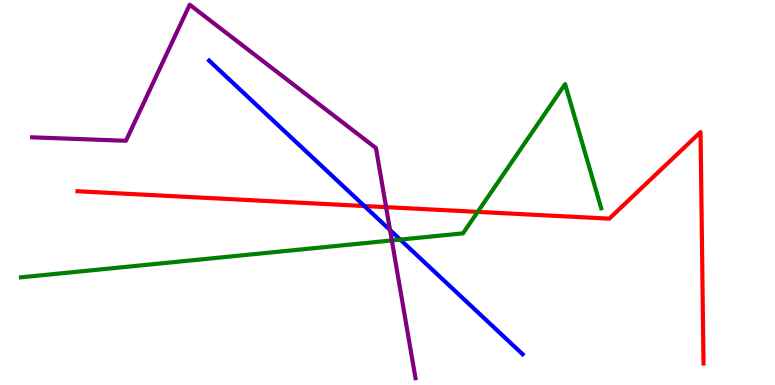[{'lines': ['blue', 'red'], 'intersections': [{'x': 4.7, 'y': 4.65}]}, {'lines': ['green', 'red'], 'intersections': [{'x': 6.16, 'y': 4.5}]}, {'lines': ['purple', 'red'], 'intersections': [{'x': 4.98, 'y': 4.62}]}, {'lines': ['blue', 'green'], 'intersections': [{'x': 5.16, 'y': 3.78}]}, {'lines': ['blue', 'purple'], 'intersections': [{'x': 5.03, 'y': 4.03}]}, {'lines': ['green', 'purple'], 'intersections': [{'x': 5.06, 'y': 3.76}]}]